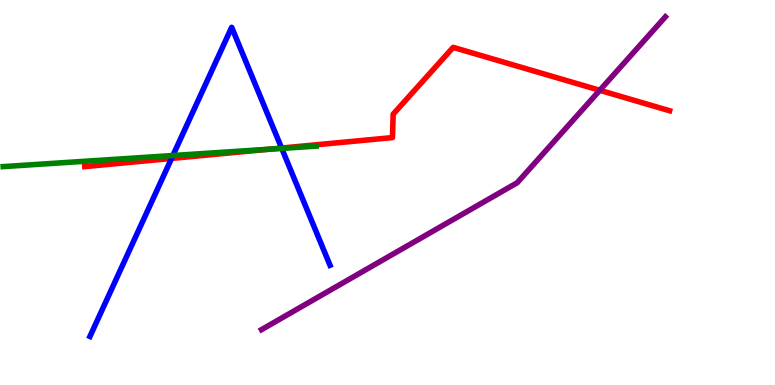[{'lines': ['blue', 'red'], 'intersections': [{'x': 2.21, 'y': 5.89}, {'x': 3.63, 'y': 6.15}]}, {'lines': ['green', 'red'], 'intersections': [{'x': 3.48, 'y': 6.12}]}, {'lines': ['purple', 'red'], 'intersections': [{'x': 7.74, 'y': 7.65}]}, {'lines': ['blue', 'green'], 'intersections': [{'x': 2.23, 'y': 5.96}, {'x': 3.64, 'y': 6.15}]}, {'lines': ['blue', 'purple'], 'intersections': []}, {'lines': ['green', 'purple'], 'intersections': []}]